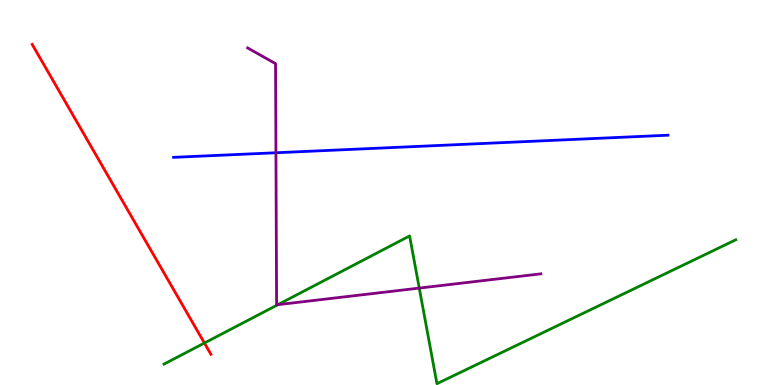[{'lines': ['blue', 'red'], 'intersections': []}, {'lines': ['green', 'red'], 'intersections': [{'x': 2.64, 'y': 1.09}]}, {'lines': ['purple', 'red'], 'intersections': []}, {'lines': ['blue', 'green'], 'intersections': []}, {'lines': ['blue', 'purple'], 'intersections': [{'x': 3.56, 'y': 6.03}]}, {'lines': ['green', 'purple'], 'intersections': [{'x': 3.59, 'y': 2.09}, {'x': 5.41, 'y': 2.52}]}]